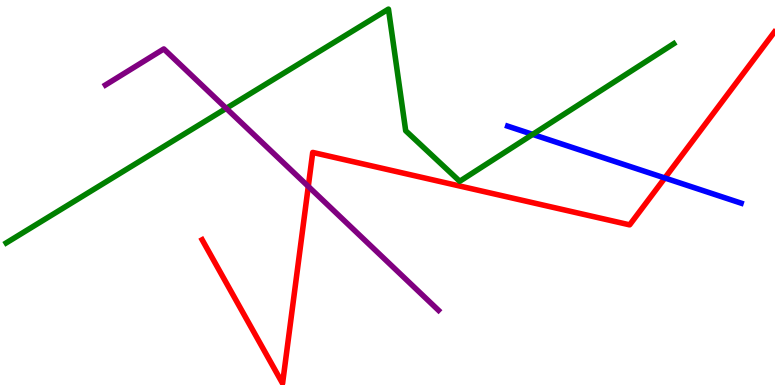[{'lines': ['blue', 'red'], 'intersections': [{'x': 8.58, 'y': 5.38}]}, {'lines': ['green', 'red'], 'intersections': []}, {'lines': ['purple', 'red'], 'intersections': [{'x': 3.98, 'y': 5.16}]}, {'lines': ['blue', 'green'], 'intersections': [{'x': 6.87, 'y': 6.51}]}, {'lines': ['blue', 'purple'], 'intersections': []}, {'lines': ['green', 'purple'], 'intersections': [{'x': 2.92, 'y': 7.19}]}]